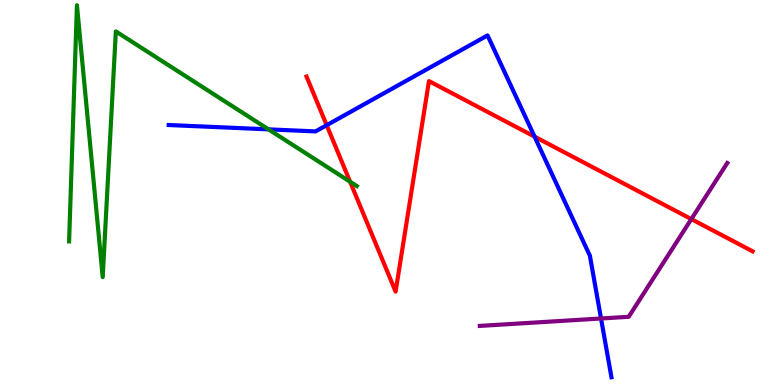[{'lines': ['blue', 'red'], 'intersections': [{'x': 4.22, 'y': 6.75}, {'x': 6.9, 'y': 6.45}]}, {'lines': ['green', 'red'], 'intersections': [{'x': 4.52, 'y': 5.28}]}, {'lines': ['purple', 'red'], 'intersections': [{'x': 8.92, 'y': 4.31}]}, {'lines': ['blue', 'green'], 'intersections': [{'x': 3.46, 'y': 6.64}]}, {'lines': ['blue', 'purple'], 'intersections': [{'x': 7.76, 'y': 1.73}]}, {'lines': ['green', 'purple'], 'intersections': []}]